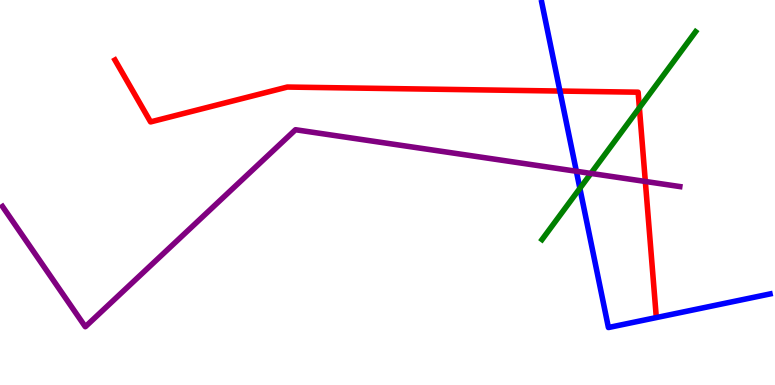[{'lines': ['blue', 'red'], 'intersections': [{'x': 7.22, 'y': 7.64}]}, {'lines': ['green', 'red'], 'intersections': [{'x': 8.25, 'y': 7.2}]}, {'lines': ['purple', 'red'], 'intersections': [{'x': 8.33, 'y': 5.29}]}, {'lines': ['blue', 'green'], 'intersections': [{'x': 7.48, 'y': 5.11}]}, {'lines': ['blue', 'purple'], 'intersections': [{'x': 7.44, 'y': 5.55}]}, {'lines': ['green', 'purple'], 'intersections': [{'x': 7.62, 'y': 5.5}]}]